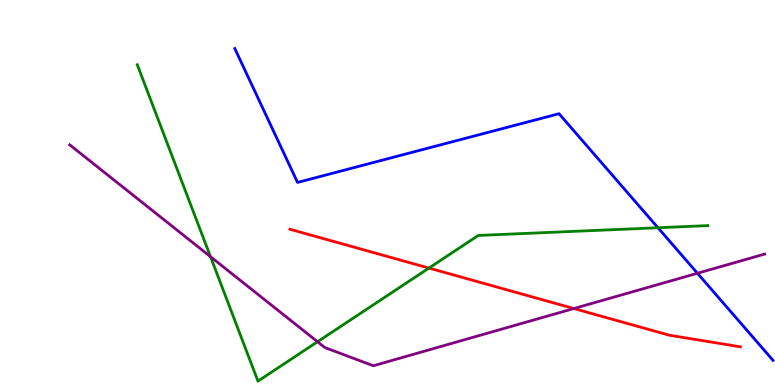[{'lines': ['blue', 'red'], 'intersections': []}, {'lines': ['green', 'red'], 'intersections': [{'x': 5.53, 'y': 3.04}]}, {'lines': ['purple', 'red'], 'intersections': [{'x': 7.4, 'y': 1.99}]}, {'lines': ['blue', 'green'], 'intersections': [{'x': 8.49, 'y': 4.08}]}, {'lines': ['blue', 'purple'], 'intersections': [{'x': 9.0, 'y': 2.9}]}, {'lines': ['green', 'purple'], 'intersections': [{'x': 2.72, 'y': 3.33}, {'x': 4.1, 'y': 1.12}]}]